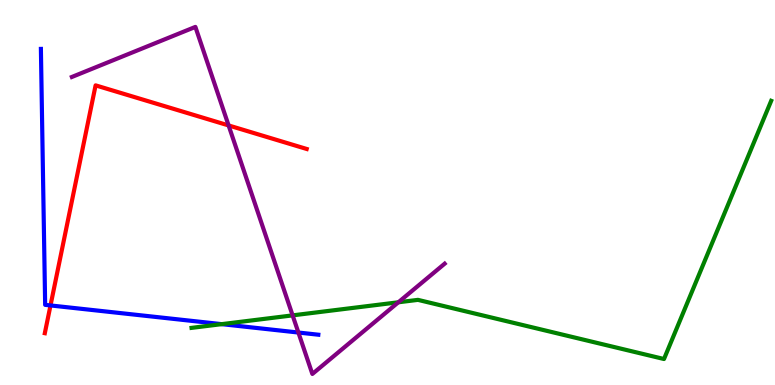[{'lines': ['blue', 'red'], 'intersections': [{'x': 0.652, 'y': 2.07}]}, {'lines': ['green', 'red'], 'intersections': []}, {'lines': ['purple', 'red'], 'intersections': [{'x': 2.95, 'y': 6.74}]}, {'lines': ['blue', 'green'], 'intersections': [{'x': 2.86, 'y': 1.58}]}, {'lines': ['blue', 'purple'], 'intersections': [{'x': 3.85, 'y': 1.36}]}, {'lines': ['green', 'purple'], 'intersections': [{'x': 3.78, 'y': 1.81}, {'x': 5.14, 'y': 2.15}]}]